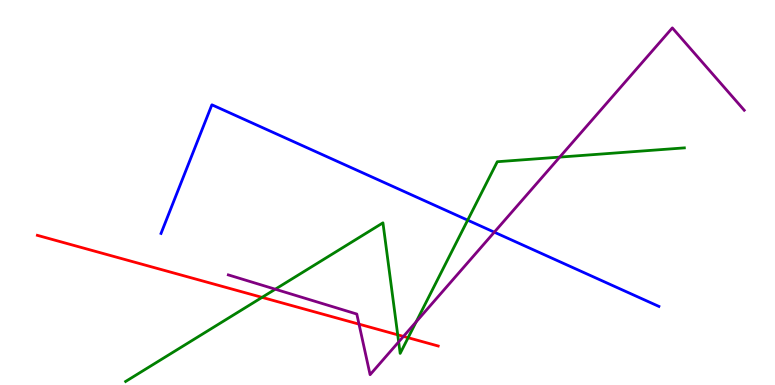[{'lines': ['blue', 'red'], 'intersections': []}, {'lines': ['green', 'red'], 'intersections': [{'x': 3.38, 'y': 2.28}, {'x': 5.13, 'y': 1.3}, {'x': 5.27, 'y': 1.23}]}, {'lines': ['purple', 'red'], 'intersections': [{'x': 4.63, 'y': 1.58}, {'x': 5.21, 'y': 1.26}]}, {'lines': ['blue', 'green'], 'intersections': [{'x': 6.03, 'y': 4.28}]}, {'lines': ['blue', 'purple'], 'intersections': [{'x': 6.38, 'y': 3.97}]}, {'lines': ['green', 'purple'], 'intersections': [{'x': 3.55, 'y': 2.49}, {'x': 5.14, 'y': 1.12}, {'x': 5.37, 'y': 1.64}, {'x': 7.22, 'y': 5.92}]}]